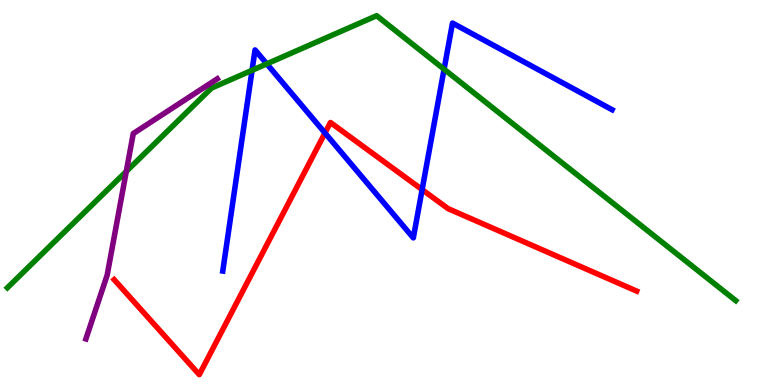[{'lines': ['blue', 'red'], 'intersections': [{'x': 4.19, 'y': 6.55}, {'x': 5.45, 'y': 5.07}]}, {'lines': ['green', 'red'], 'intersections': []}, {'lines': ['purple', 'red'], 'intersections': []}, {'lines': ['blue', 'green'], 'intersections': [{'x': 3.25, 'y': 8.17}, {'x': 3.44, 'y': 8.34}, {'x': 5.73, 'y': 8.2}]}, {'lines': ['blue', 'purple'], 'intersections': []}, {'lines': ['green', 'purple'], 'intersections': [{'x': 1.63, 'y': 5.55}]}]